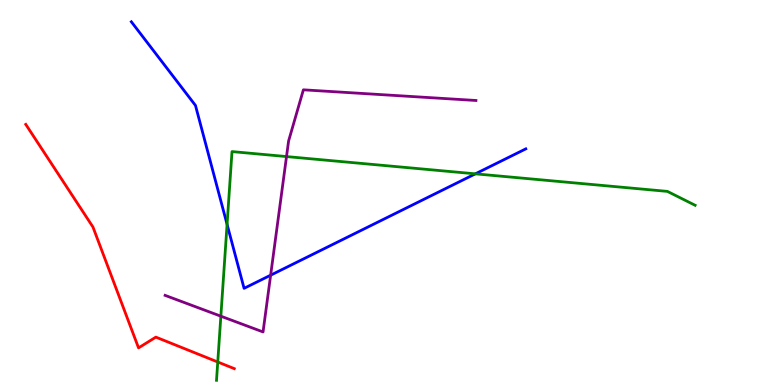[{'lines': ['blue', 'red'], 'intersections': []}, {'lines': ['green', 'red'], 'intersections': [{'x': 2.81, 'y': 0.597}]}, {'lines': ['purple', 'red'], 'intersections': []}, {'lines': ['blue', 'green'], 'intersections': [{'x': 2.93, 'y': 4.17}, {'x': 6.13, 'y': 5.48}]}, {'lines': ['blue', 'purple'], 'intersections': [{'x': 3.49, 'y': 2.85}]}, {'lines': ['green', 'purple'], 'intersections': [{'x': 2.85, 'y': 1.79}, {'x': 3.7, 'y': 5.93}]}]